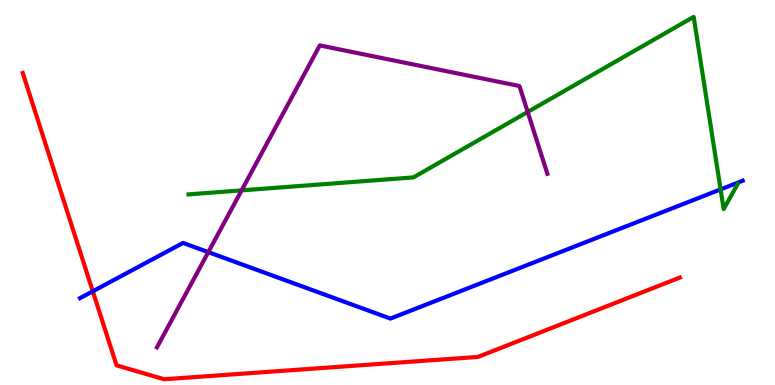[{'lines': ['blue', 'red'], 'intersections': [{'x': 1.2, 'y': 2.43}]}, {'lines': ['green', 'red'], 'intersections': []}, {'lines': ['purple', 'red'], 'intersections': []}, {'lines': ['blue', 'green'], 'intersections': [{'x': 9.3, 'y': 5.08}]}, {'lines': ['blue', 'purple'], 'intersections': [{'x': 2.69, 'y': 3.45}]}, {'lines': ['green', 'purple'], 'intersections': [{'x': 3.12, 'y': 5.06}, {'x': 6.81, 'y': 7.09}]}]